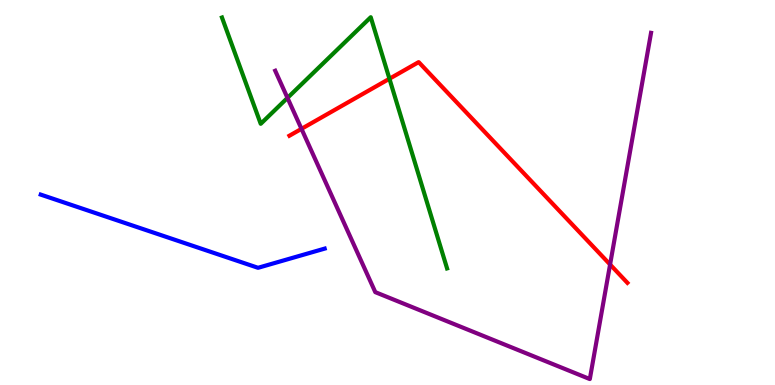[{'lines': ['blue', 'red'], 'intersections': []}, {'lines': ['green', 'red'], 'intersections': [{'x': 5.03, 'y': 7.95}]}, {'lines': ['purple', 'red'], 'intersections': [{'x': 3.89, 'y': 6.65}, {'x': 7.87, 'y': 3.13}]}, {'lines': ['blue', 'green'], 'intersections': []}, {'lines': ['blue', 'purple'], 'intersections': []}, {'lines': ['green', 'purple'], 'intersections': [{'x': 3.71, 'y': 7.46}]}]